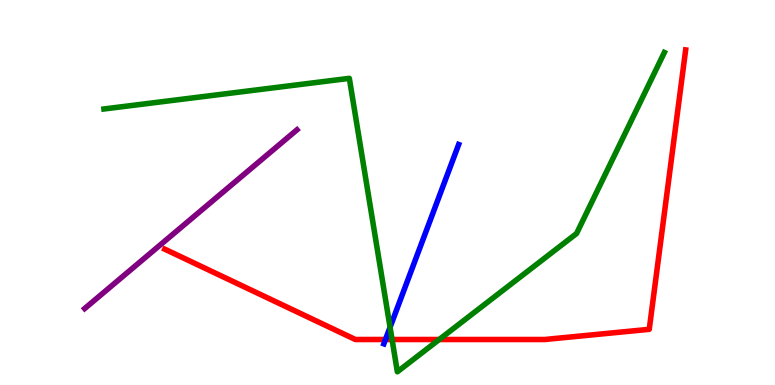[{'lines': ['blue', 'red'], 'intersections': [{'x': 4.97, 'y': 1.18}]}, {'lines': ['green', 'red'], 'intersections': [{'x': 5.06, 'y': 1.18}, {'x': 5.67, 'y': 1.18}]}, {'lines': ['purple', 'red'], 'intersections': []}, {'lines': ['blue', 'green'], 'intersections': [{'x': 5.03, 'y': 1.5}]}, {'lines': ['blue', 'purple'], 'intersections': []}, {'lines': ['green', 'purple'], 'intersections': []}]